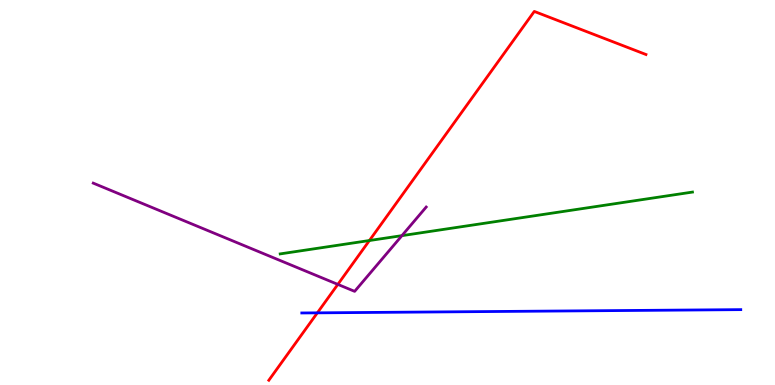[{'lines': ['blue', 'red'], 'intersections': [{'x': 4.09, 'y': 1.87}]}, {'lines': ['green', 'red'], 'intersections': [{'x': 4.77, 'y': 3.75}]}, {'lines': ['purple', 'red'], 'intersections': [{'x': 4.36, 'y': 2.61}]}, {'lines': ['blue', 'green'], 'intersections': []}, {'lines': ['blue', 'purple'], 'intersections': []}, {'lines': ['green', 'purple'], 'intersections': [{'x': 5.19, 'y': 3.88}]}]